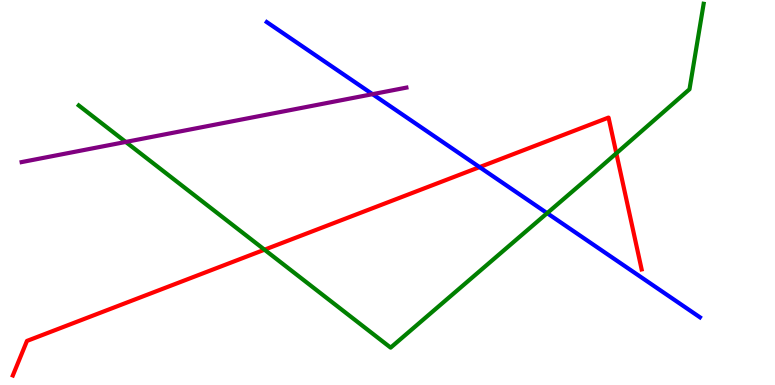[{'lines': ['blue', 'red'], 'intersections': [{'x': 6.19, 'y': 5.66}]}, {'lines': ['green', 'red'], 'intersections': [{'x': 3.41, 'y': 3.51}, {'x': 7.95, 'y': 6.02}]}, {'lines': ['purple', 'red'], 'intersections': []}, {'lines': ['blue', 'green'], 'intersections': [{'x': 7.06, 'y': 4.46}]}, {'lines': ['blue', 'purple'], 'intersections': [{'x': 4.81, 'y': 7.55}]}, {'lines': ['green', 'purple'], 'intersections': [{'x': 1.62, 'y': 6.31}]}]